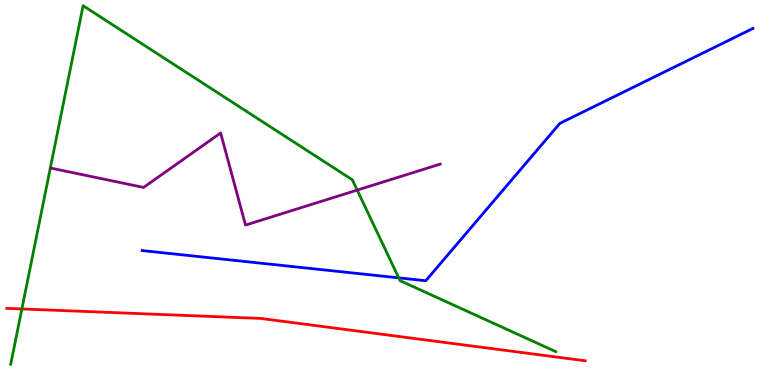[{'lines': ['blue', 'red'], 'intersections': []}, {'lines': ['green', 'red'], 'intersections': [{'x': 0.282, 'y': 1.98}]}, {'lines': ['purple', 'red'], 'intersections': []}, {'lines': ['blue', 'green'], 'intersections': [{'x': 5.14, 'y': 2.78}]}, {'lines': ['blue', 'purple'], 'intersections': []}, {'lines': ['green', 'purple'], 'intersections': [{'x': 4.61, 'y': 5.06}]}]